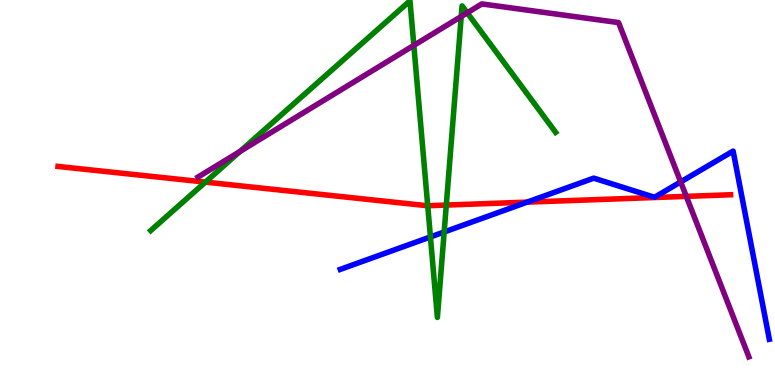[{'lines': ['blue', 'red'], 'intersections': [{'x': 6.8, 'y': 4.75}]}, {'lines': ['green', 'red'], 'intersections': [{'x': 2.65, 'y': 5.27}, {'x': 5.52, 'y': 4.66}, {'x': 5.76, 'y': 4.67}]}, {'lines': ['purple', 'red'], 'intersections': [{'x': 8.86, 'y': 4.9}]}, {'lines': ['blue', 'green'], 'intersections': [{'x': 5.55, 'y': 3.85}, {'x': 5.73, 'y': 3.97}]}, {'lines': ['blue', 'purple'], 'intersections': [{'x': 8.78, 'y': 5.27}]}, {'lines': ['green', 'purple'], 'intersections': [{'x': 3.1, 'y': 6.07}, {'x': 5.34, 'y': 8.82}, {'x': 5.95, 'y': 9.57}, {'x': 6.03, 'y': 9.67}]}]